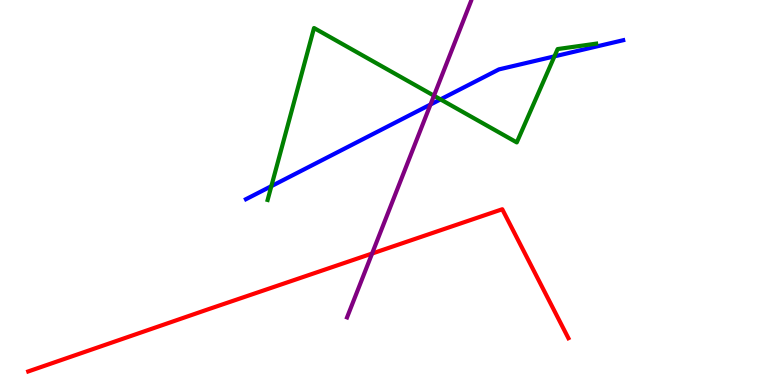[{'lines': ['blue', 'red'], 'intersections': []}, {'lines': ['green', 'red'], 'intersections': []}, {'lines': ['purple', 'red'], 'intersections': [{'x': 4.8, 'y': 3.41}]}, {'lines': ['blue', 'green'], 'intersections': [{'x': 3.5, 'y': 5.16}, {'x': 5.68, 'y': 7.42}, {'x': 7.15, 'y': 8.54}]}, {'lines': ['blue', 'purple'], 'intersections': [{'x': 5.55, 'y': 7.29}]}, {'lines': ['green', 'purple'], 'intersections': [{'x': 5.6, 'y': 7.51}]}]